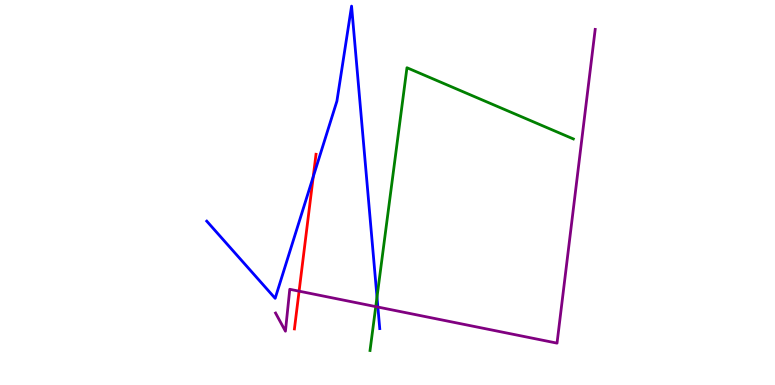[{'lines': ['blue', 'red'], 'intersections': [{'x': 4.04, 'y': 5.41}]}, {'lines': ['green', 'red'], 'intersections': []}, {'lines': ['purple', 'red'], 'intersections': [{'x': 3.86, 'y': 2.44}]}, {'lines': ['blue', 'green'], 'intersections': [{'x': 4.86, 'y': 2.28}]}, {'lines': ['blue', 'purple'], 'intersections': [{'x': 4.88, 'y': 2.02}]}, {'lines': ['green', 'purple'], 'intersections': [{'x': 4.85, 'y': 2.04}]}]